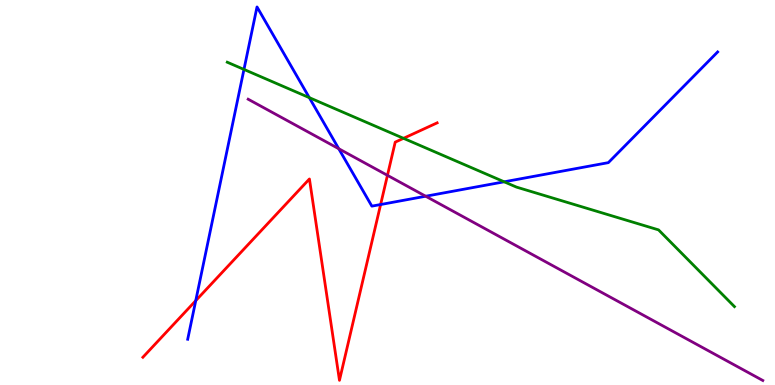[{'lines': ['blue', 'red'], 'intersections': [{'x': 2.53, 'y': 2.19}, {'x': 4.91, 'y': 4.69}]}, {'lines': ['green', 'red'], 'intersections': [{'x': 5.21, 'y': 6.41}]}, {'lines': ['purple', 'red'], 'intersections': [{'x': 5.0, 'y': 5.45}]}, {'lines': ['blue', 'green'], 'intersections': [{'x': 3.15, 'y': 8.2}, {'x': 3.99, 'y': 7.46}, {'x': 6.51, 'y': 5.28}]}, {'lines': ['blue', 'purple'], 'intersections': [{'x': 4.37, 'y': 6.14}, {'x': 5.49, 'y': 4.9}]}, {'lines': ['green', 'purple'], 'intersections': []}]